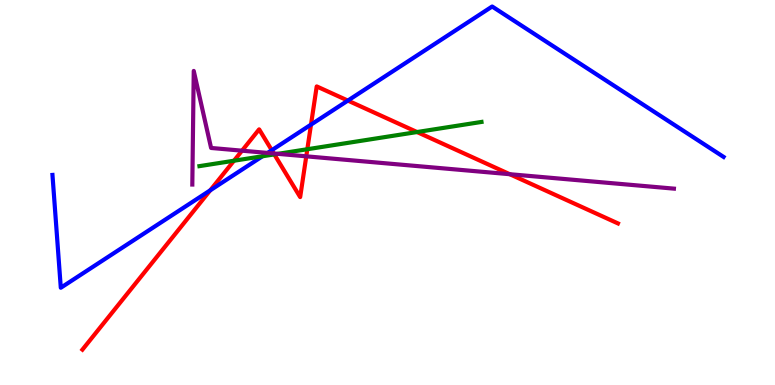[{'lines': ['blue', 'red'], 'intersections': [{'x': 2.71, 'y': 5.06}, {'x': 3.51, 'y': 6.1}, {'x': 4.01, 'y': 6.76}, {'x': 4.49, 'y': 7.39}]}, {'lines': ['green', 'red'], 'intersections': [{'x': 3.02, 'y': 5.83}, {'x': 3.54, 'y': 5.99}, {'x': 3.97, 'y': 6.12}, {'x': 5.38, 'y': 6.57}]}, {'lines': ['purple', 'red'], 'intersections': [{'x': 3.12, 'y': 6.09}, {'x': 3.53, 'y': 6.01}, {'x': 3.95, 'y': 5.94}, {'x': 6.58, 'y': 5.48}]}, {'lines': ['blue', 'green'], 'intersections': [{'x': 3.39, 'y': 5.94}]}, {'lines': ['blue', 'purple'], 'intersections': [{'x': 3.45, 'y': 6.03}]}, {'lines': ['green', 'purple'], 'intersections': [{'x': 3.59, 'y': 6.0}]}]